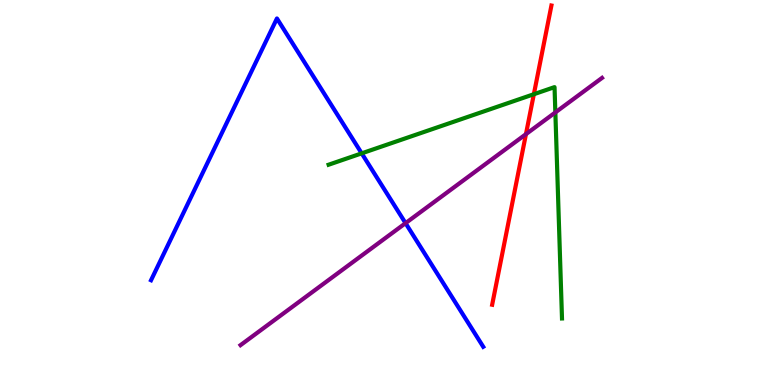[{'lines': ['blue', 'red'], 'intersections': []}, {'lines': ['green', 'red'], 'intersections': [{'x': 6.89, 'y': 7.55}]}, {'lines': ['purple', 'red'], 'intersections': [{'x': 6.79, 'y': 6.52}]}, {'lines': ['blue', 'green'], 'intersections': [{'x': 4.67, 'y': 6.02}]}, {'lines': ['blue', 'purple'], 'intersections': [{'x': 5.23, 'y': 4.2}]}, {'lines': ['green', 'purple'], 'intersections': [{'x': 7.17, 'y': 7.08}]}]